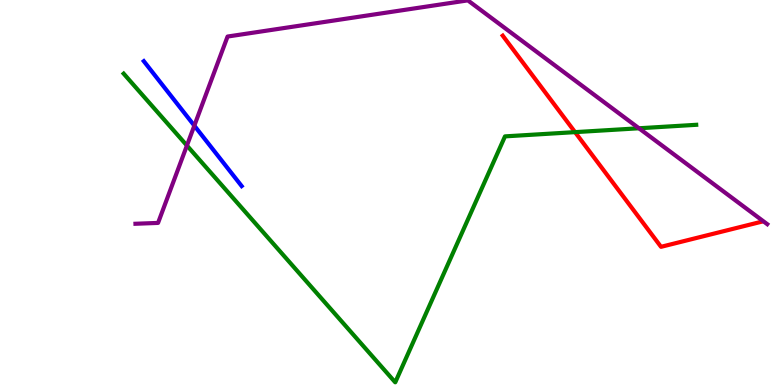[{'lines': ['blue', 'red'], 'intersections': []}, {'lines': ['green', 'red'], 'intersections': [{'x': 7.42, 'y': 6.57}]}, {'lines': ['purple', 'red'], 'intersections': []}, {'lines': ['blue', 'green'], 'intersections': []}, {'lines': ['blue', 'purple'], 'intersections': [{'x': 2.51, 'y': 6.74}]}, {'lines': ['green', 'purple'], 'intersections': [{'x': 2.41, 'y': 6.22}, {'x': 8.24, 'y': 6.67}]}]